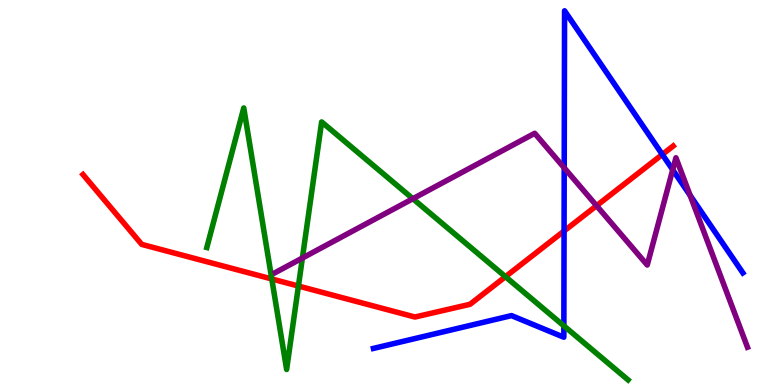[{'lines': ['blue', 'red'], 'intersections': [{'x': 7.28, 'y': 4.0}, {'x': 8.55, 'y': 5.99}]}, {'lines': ['green', 'red'], 'intersections': [{'x': 3.51, 'y': 2.75}, {'x': 3.85, 'y': 2.57}, {'x': 6.52, 'y': 2.81}]}, {'lines': ['purple', 'red'], 'intersections': [{'x': 7.7, 'y': 4.66}]}, {'lines': ['blue', 'green'], 'intersections': [{'x': 7.28, 'y': 1.54}]}, {'lines': ['blue', 'purple'], 'intersections': [{'x': 7.28, 'y': 5.64}, {'x': 8.68, 'y': 5.59}, {'x': 8.9, 'y': 4.93}]}, {'lines': ['green', 'purple'], 'intersections': [{'x': 3.9, 'y': 3.3}, {'x': 5.33, 'y': 4.84}]}]